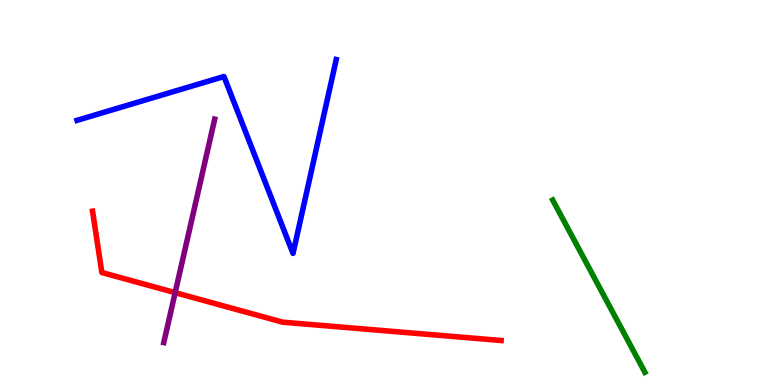[{'lines': ['blue', 'red'], 'intersections': []}, {'lines': ['green', 'red'], 'intersections': []}, {'lines': ['purple', 'red'], 'intersections': [{'x': 2.26, 'y': 2.4}]}, {'lines': ['blue', 'green'], 'intersections': []}, {'lines': ['blue', 'purple'], 'intersections': []}, {'lines': ['green', 'purple'], 'intersections': []}]